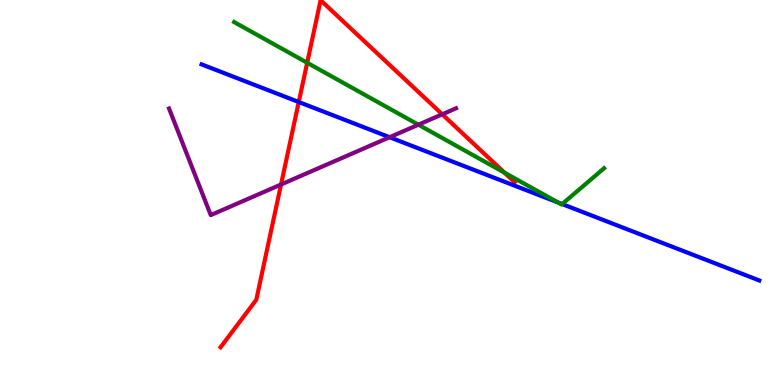[{'lines': ['blue', 'red'], 'intersections': [{'x': 3.85, 'y': 7.35}]}, {'lines': ['green', 'red'], 'intersections': [{'x': 3.96, 'y': 8.37}, {'x': 6.51, 'y': 5.52}]}, {'lines': ['purple', 'red'], 'intersections': [{'x': 3.63, 'y': 5.21}, {'x': 5.71, 'y': 7.03}]}, {'lines': ['blue', 'green'], 'intersections': [{'x': 7.2, 'y': 4.74}, {'x': 7.25, 'y': 4.7}]}, {'lines': ['blue', 'purple'], 'intersections': [{'x': 5.03, 'y': 6.44}]}, {'lines': ['green', 'purple'], 'intersections': [{'x': 5.4, 'y': 6.76}]}]